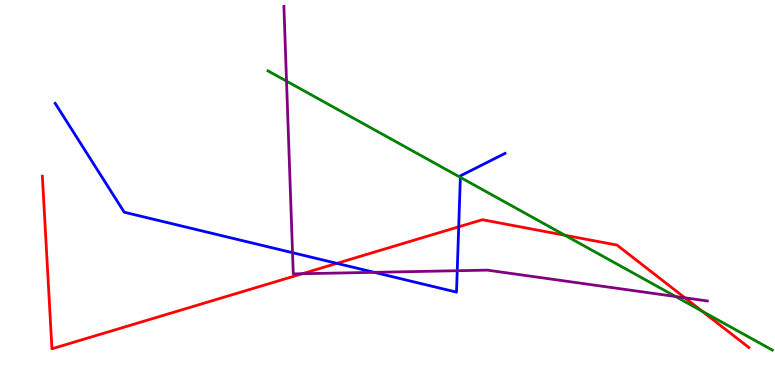[{'lines': ['blue', 'red'], 'intersections': [{'x': 4.35, 'y': 3.16}, {'x': 5.92, 'y': 4.11}]}, {'lines': ['green', 'red'], 'intersections': [{'x': 7.29, 'y': 3.89}, {'x': 9.06, 'y': 1.92}]}, {'lines': ['purple', 'red'], 'intersections': [{'x': 3.9, 'y': 2.89}, {'x': 8.84, 'y': 2.26}]}, {'lines': ['blue', 'green'], 'intersections': [{'x': 5.94, 'y': 5.39}]}, {'lines': ['blue', 'purple'], 'intersections': [{'x': 3.77, 'y': 3.44}, {'x': 4.83, 'y': 2.93}, {'x': 5.9, 'y': 2.97}]}, {'lines': ['green', 'purple'], 'intersections': [{'x': 3.7, 'y': 7.89}, {'x': 8.72, 'y': 2.3}]}]